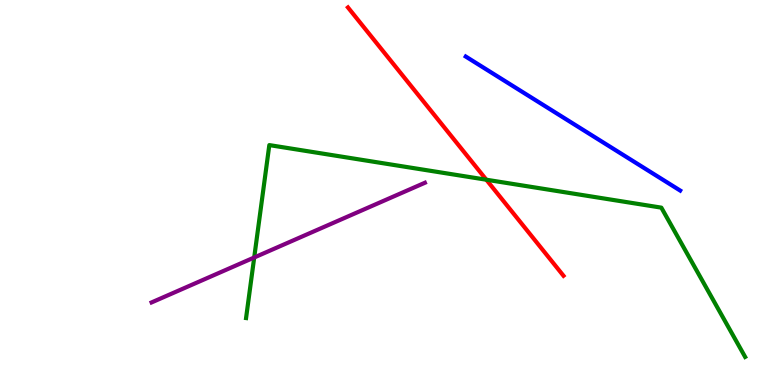[{'lines': ['blue', 'red'], 'intersections': []}, {'lines': ['green', 'red'], 'intersections': [{'x': 6.28, 'y': 5.33}]}, {'lines': ['purple', 'red'], 'intersections': []}, {'lines': ['blue', 'green'], 'intersections': []}, {'lines': ['blue', 'purple'], 'intersections': []}, {'lines': ['green', 'purple'], 'intersections': [{'x': 3.28, 'y': 3.31}]}]